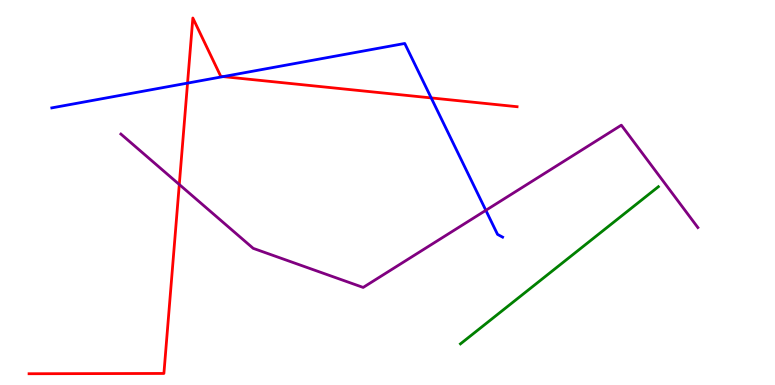[{'lines': ['blue', 'red'], 'intersections': [{'x': 2.42, 'y': 7.84}, {'x': 2.88, 'y': 8.01}, {'x': 5.56, 'y': 7.46}]}, {'lines': ['green', 'red'], 'intersections': []}, {'lines': ['purple', 'red'], 'intersections': [{'x': 2.31, 'y': 5.21}]}, {'lines': ['blue', 'green'], 'intersections': []}, {'lines': ['blue', 'purple'], 'intersections': [{'x': 6.27, 'y': 4.54}]}, {'lines': ['green', 'purple'], 'intersections': []}]